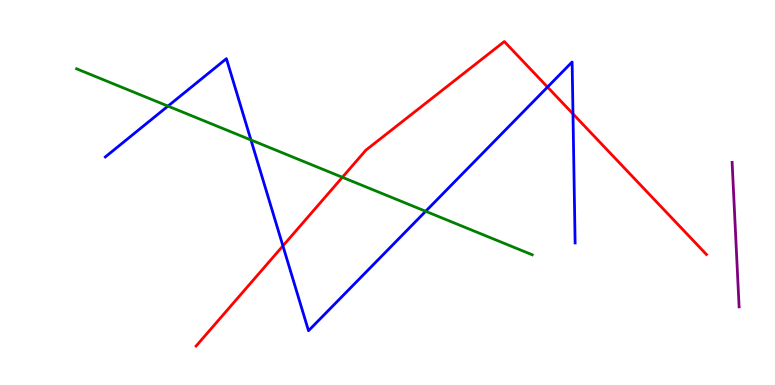[{'lines': ['blue', 'red'], 'intersections': [{'x': 3.65, 'y': 3.61}, {'x': 7.06, 'y': 7.74}, {'x': 7.39, 'y': 7.04}]}, {'lines': ['green', 'red'], 'intersections': [{'x': 4.42, 'y': 5.4}]}, {'lines': ['purple', 'red'], 'intersections': []}, {'lines': ['blue', 'green'], 'intersections': [{'x': 2.17, 'y': 7.24}, {'x': 3.24, 'y': 6.36}, {'x': 5.49, 'y': 4.51}]}, {'lines': ['blue', 'purple'], 'intersections': []}, {'lines': ['green', 'purple'], 'intersections': []}]